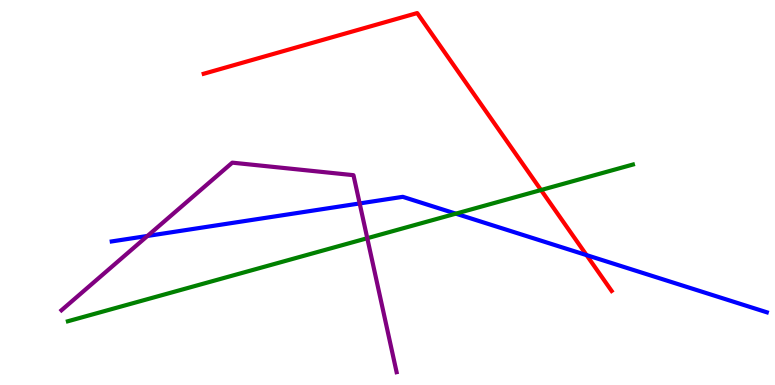[{'lines': ['blue', 'red'], 'intersections': [{'x': 7.57, 'y': 3.37}]}, {'lines': ['green', 'red'], 'intersections': [{'x': 6.98, 'y': 5.06}]}, {'lines': ['purple', 'red'], 'intersections': []}, {'lines': ['blue', 'green'], 'intersections': [{'x': 5.88, 'y': 4.45}]}, {'lines': ['blue', 'purple'], 'intersections': [{'x': 1.9, 'y': 3.87}, {'x': 4.64, 'y': 4.72}]}, {'lines': ['green', 'purple'], 'intersections': [{'x': 4.74, 'y': 3.81}]}]